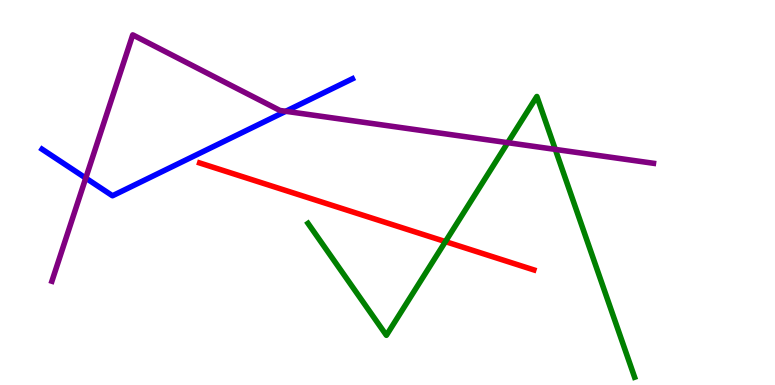[{'lines': ['blue', 'red'], 'intersections': []}, {'lines': ['green', 'red'], 'intersections': [{'x': 5.75, 'y': 3.72}]}, {'lines': ['purple', 'red'], 'intersections': []}, {'lines': ['blue', 'green'], 'intersections': []}, {'lines': ['blue', 'purple'], 'intersections': [{'x': 1.11, 'y': 5.37}, {'x': 3.69, 'y': 7.11}]}, {'lines': ['green', 'purple'], 'intersections': [{'x': 6.55, 'y': 6.29}, {'x': 7.17, 'y': 6.12}]}]